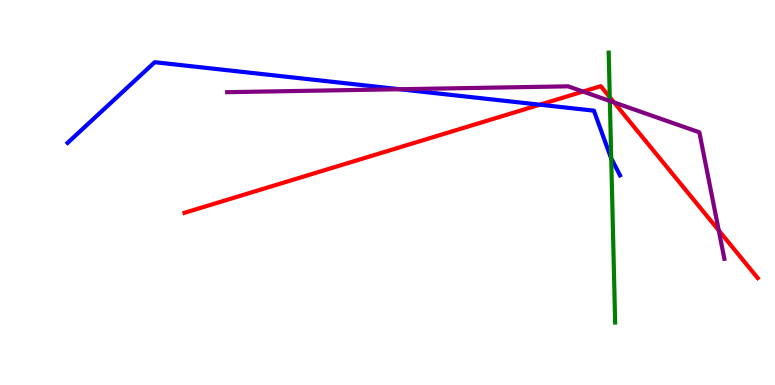[{'lines': ['blue', 'red'], 'intersections': [{'x': 6.97, 'y': 7.28}]}, {'lines': ['green', 'red'], 'intersections': [{'x': 7.87, 'y': 7.48}]}, {'lines': ['purple', 'red'], 'intersections': [{'x': 7.52, 'y': 7.62}, {'x': 7.92, 'y': 7.34}, {'x': 9.27, 'y': 4.01}]}, {'lines': ['blue', 'green'], 'intersections': [{'x': 7.89, 'y': 5.89}]}, {'lines': ['blue', 'purple'], 'intersections': [{'x': 5.16, 'y': 7.68}]}, {'lines': ['green', 'purple'], 'intersections': [{'x': 7.87, 'y': 7.38}]}]